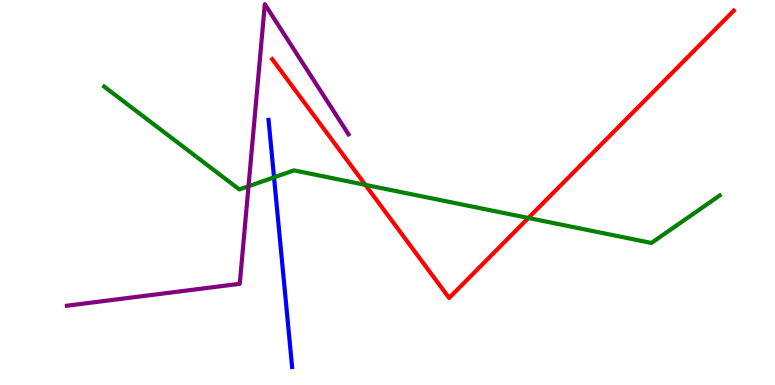[{'lines': ['blue', 'red'], 'intersections': []}, {'lines': ['green', 'red'], 'intersections': [{'x': 4.71, 'y': 5.2}, {'x': 6.82, 'y': 4.34}]}, {'lines': ['purple', 'red'], 'intersections': []}, {'lines': ['blue', 'green'], 'intersections': [{'x': 3.54, 'y': 5.39}]}, {'lines': ['blue', 'purple'], 'intersections': []}, {'lines': ['green', 'purple'], 'intersections': [{'x': 3.21, 'y': 5.16}]}]